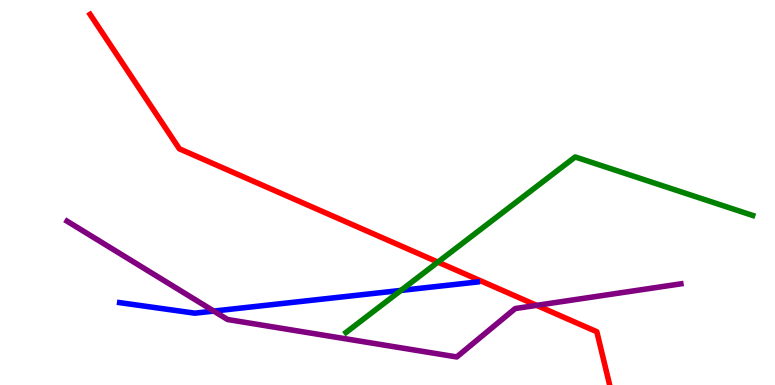[{'lines': ['blue', 'red'], 'intersections': []}, {'lines': ['green', 'red'], 'intersections': [{'x': 5.65, 'y': 3.19}]}, {'lines': ['purple', 'red'], 'intersections': [{'x': 6.92, 'y': 2.07}]}, {'lines': ['blue', 'green'], 'intersections': [{'x': 5.17, 'y': 2.46}]}, {'lines': ['blue', 'purple'], 'intersections': [{'x': 2.76, 'y': 1.92}]}, {'lines': ['green', 'purple'], 'intersections': []}]